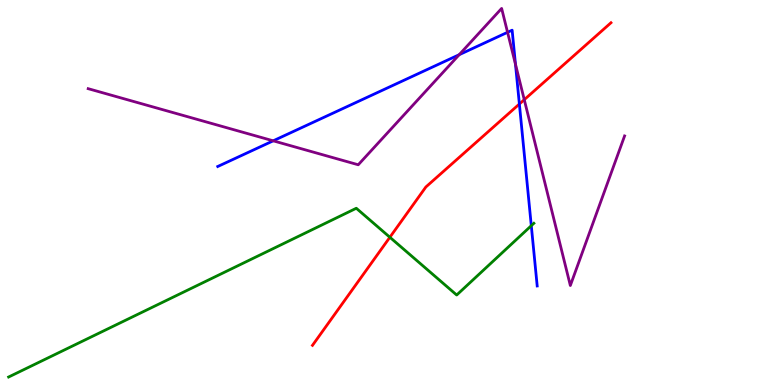[{'lines': ['blue', 'red'], 'intersections': [{'x': 6.7, 'y': 7.3}]}, {'lines': ['green', 'red'], 'intersections': [{'x': 5.03, 'y': 3.84}]}, {'lines': ['purple', 'red'], 'intersections': [{'x': 6.76, 'y': 7.41}]}, {'lines': ['blue', 'green'], 'intersections': [{'x': 6.86, 'y': 4.14}]}, {'lines': ['blue', 'purple'], 'intersections': [{'x': 3.53, 'y': 6.34}, {'x': 5.93, 'y': 8.58}, {'x': 6.55, 'y': 9.16}, {'x': 6.65, 'y': 8.33}]}, {'lines': ['green', 'purple'], 'intersections': []}]